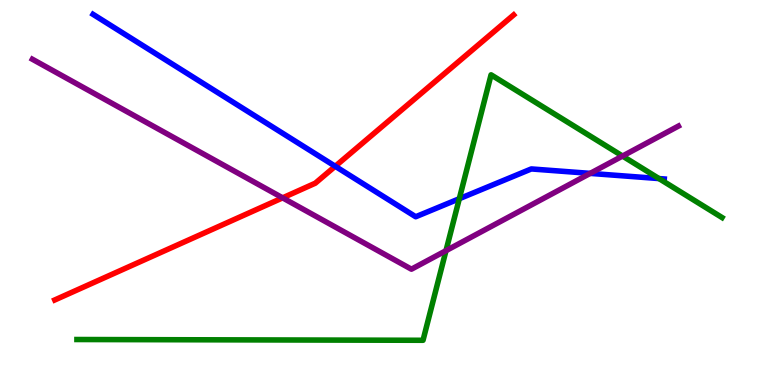[{'lines': ['blue', 'red'], 'intersections': [{'x': 4.33, 'y': 5.68}]}, {'lines': ['green', 'red'], 'intersections': []}, {'lines': ['purple', 'red'], 'intersections': [{'x': 3.65, 'y': 4.86}]}, {'lines': ['blue', 'green'], 'intersections': [{'x': 5.93, 'y': 4.84}, {'x': 8.5, 'y': 5.36}]}, {'lines': ['blue', 'purple'], 'intersections': [{'x': 7.62, 'y': 5.5}]}, {'lines': ['green', 'purple'], 'intersections': [{'x': 5.75, 'y': 3.49}, {'x': 8.03, 'y': 5.95}]}]